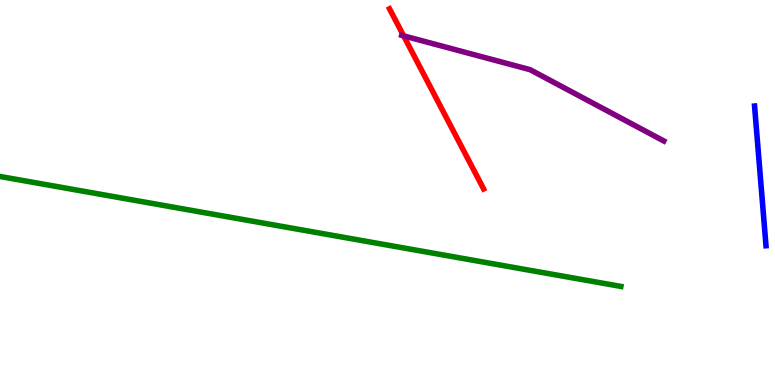[{'lines': ['blue', 'red'], 'intersections': []}, {'lines': ['green', 'red'], 'intersections': []}, {'lines': ['purple', 'red'], 'intersections': [{'x': 5.21, 'y': 9.07}]}, {'lines': ['blue', 'green'], 'intersections': []}, {'lines': ['blue', 'purple'], 'intersections': []}, {'lines': ['green', 'purple'], 'intersections': []}]